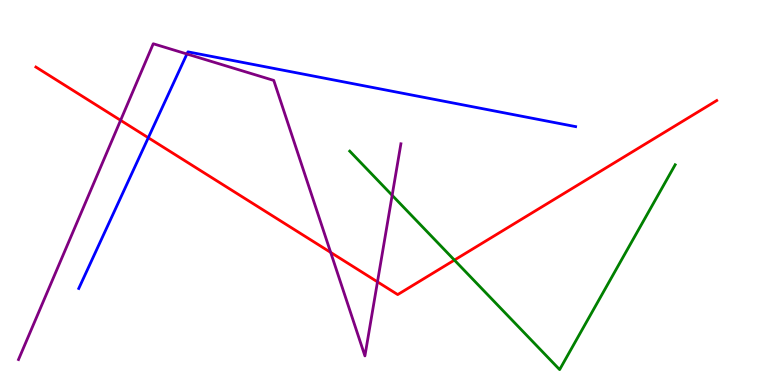[{'lines': ['blue', 'red'], 'intersections': [{'x': 1.91, 'y': 6.42}]}, {'lines': ['green', 'red'], 'intersections': [{'x': 5.86, 'y': 3.24}]}, {'lines': ['purple', 'red'], 'intersections': [{'x': 1.56, 'y': 6.87}, {'x': 4.27, 'y': 3.44}, {'x': 4.87, 'y': 2.68}]}, {'lines': ['blue', 'green'], 'intersections': []}, {'lines': ['blue', 'purple'], 'intersections': [{'x': 2.41, 'y': 8.6}]}, {'lines': ['green', 'purple'], 'intersections': [{'x': 5.06, 'y': 4.93}]}]